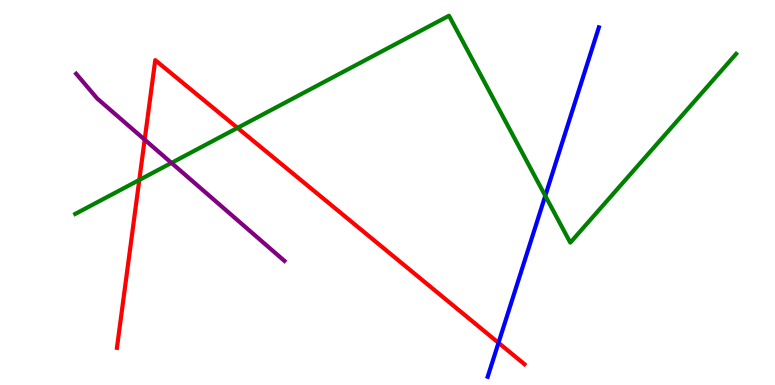[{'lines': ['blue', 'red'], 'intersections': [{'x': 6.43, 'y': 1.1}]}, {'lines': ['green', 'red'], 'intersections': [{'x': 1.8, 'y': 5.33}, {'x': 3.06, 'y': 6.68}]}, {'lines': ['purple', 'red'], 'intersections': [{'x': 1.87, 'y': 6.37}]}, {'lines': ['blue', 'green'], 'intersections': [{'x': 7.04, 'y': 4.91}]}, {'lines': ['blue', 'purple'], 'intersections': []}, {'lines': ['green', 'purple'], 'intersections': [{'x': 2.21, 'y': 5.77}]}]